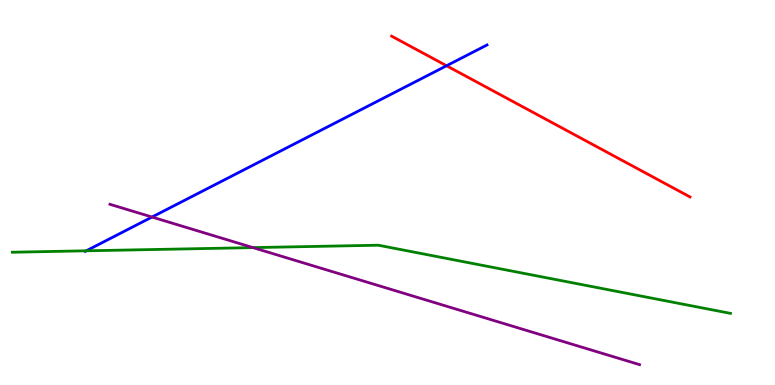[{'lines': ['blue', 'red'], 'intersections': [{'x': 5.76, 'y': 8.29}]}, {'lines': ['green', 'red'], 'intersections': []}, {'lines': ['purple', 'red'], 'intersections': []}, {'lines': ['blue', 'green'], 'intersections': [{'x': 1.11, 'y': 3.49}]}, {'lines': ['blue', 'purple'], 'intersections': [{'x': 1.96, 'y': 4.36}]}, {'lines': ['green', 'purple'], 'intersections': [{'x': 3.26, 'y': 3.57}]}]